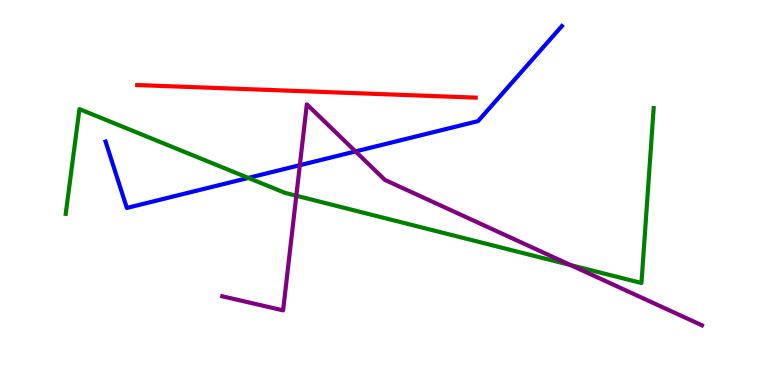[{'lines': ['blue', 'red'], 'intersections': []}, {'lines': ['green', 'red'], 'intersections': []}, {'lines': ['purple', 'red'], 'intersections': []}, {'lines': ['blue', 'green'], 'intersections': [{'x': 3.2, 'y': 5.38}]}, {'lines': ['blue', 'purple'], 'intersections': [{'x': 3.87, 'y': 5.71}, {'x': 4.59, 'y': 6.07}]}, {'lines': ['green', 'purple'], 'intersections': [{'x': 3.82, 'y': 4.92}, {'x': 7.36, 'y': 3.11}]}]